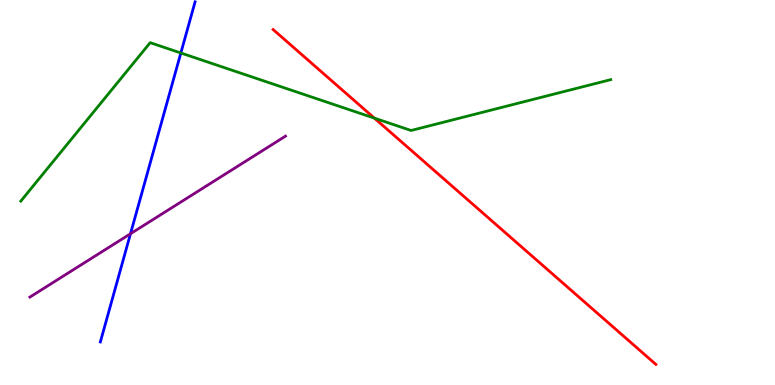[{'lines': ['blue', 'red'], 'intersections': []}, {'lines': ['green', 'red'], 'intersections': [{'x': 4.83, 'y': 6.93}]}, {'lines': ['purple', 'red'], 'intersections': []}, {'lines': ['blue', 'green'], 'intersections': [{'x': 2.33, 'y': 8.62}]}, {'lines': ['blue', 'purple'], 'intersections': [{'x': 1.68, 'y': 3.93}]}, {'lines': ['green', 'purple'], 'intersections': []}]